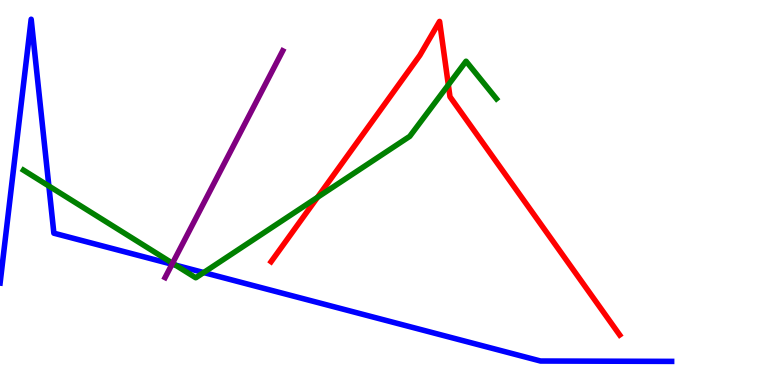[{'lines': ['blue', 'red'], 'intersections': []}, {'lines': ['green', 'red'], 'intersections': [{'x': 4.1, 'y': 4.88}, {'x': 5.78, 'y': 7.8}]}, {'lines': ['purple', 'red'], 'intersections': []}, {'lines': ['blue', 'green'], 'intersections': [{'x': 0.631, 'y': 5.17}, {'x': 2.27, 'y': 3.11}, {'x': 2.63, 'y': 2.92}]}, {'lines': ['blue', 'purple'], 'intersections': [{'x': 2.22, 'y': 3.14}]}, {'lines': ['green', 'purple'], 'intersections': [{'x': 2.23, 'y': 3.16}]}]